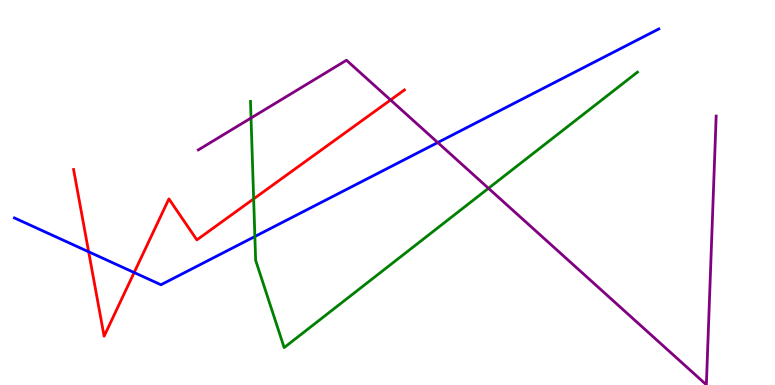[{'lines': ['blue', 'red'], 'intersections': [{'x': 1.14, 'y': 3.46}, {'x': 1.73, 'y': 2.92}]}, {'lines': ['green', 'red'], 'intersections': [{'x': 3.27, 'y': 4.83}]}, {'lines': ['purple', 'red'], 'intersections': [{'x': 5.04, 'y': 7.4}]}, {'lines': ['blue', 'green'], 'intersections': [{'x': 3.29, 'y': 3.86}]}, {'lines': ['blue', 'purple'], 'intersections': [{'x': 5.65, 'y': 6.3}]}, {'lines': ['green', 'purple'], 'intersections': [{'x': 3.24, 'y': 6.93}, {'x': 6.3, 'y': 5.11}]}]